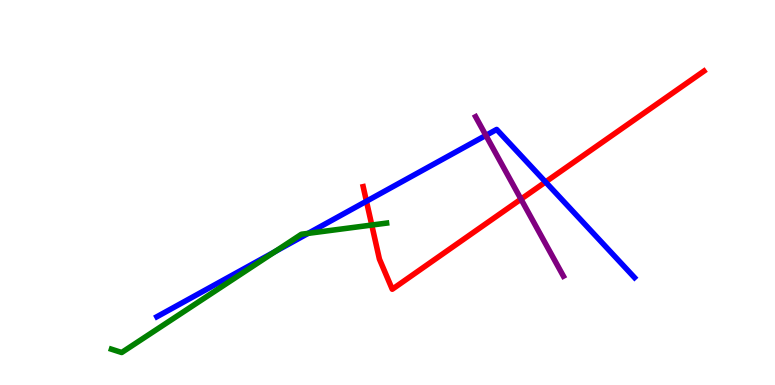[{'lines': ['blue', 'red'], 'intersections': [{'x': 4.73, 'y': 4.77}, {'x': 7.04, 'y': 5.27}]}, {'lines': ['green', 'red'], 'intersections': [{'x': 4.8, 'y': 4.15}]}, {'lines': ['purple', 'red'], 'intersections': [{'x': 6.72, 'y': 4.83}]}, {'lines': ['blue', 'green'], 'intersections': [{'x': 3.55, 'y': 3.46}, {'x': 3.98, 'y': 3.94}]}, {'lines': ['blue', 'purple'], 'intersections': [{'x': 6.27, 'y': 6.48}]}, {'lines': ['green', 'purple'], 'intersections': []}]